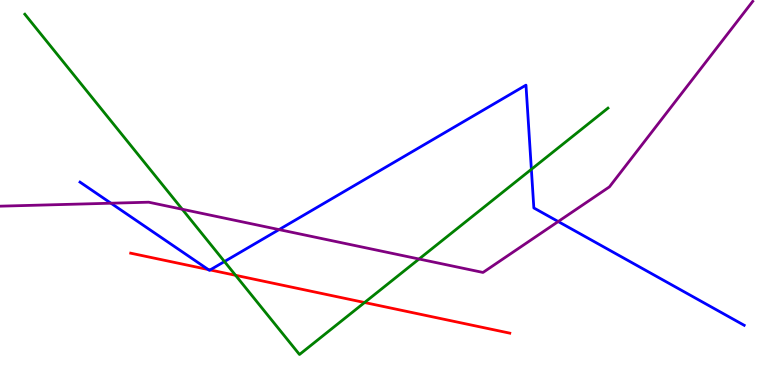[{'lines': ['blue', 'red'], 'intersections': [{'x': 2.69, 'y': 3.0}, {'x': 2.71, 'y': 2.99}]}, {'lines': ['green', 'red'], 'intersections': [{'x': 3.04, 'y': 2.85}, {'x': 4.7, 'y': 2.14}]}, {'lines': ['purple', 'red'], 'intersections': []}, {'lines': ['blue', 'green'], 'intersections': [{'x': 2.9, 'y': 3.21}, {'x': 6.86, 'y': 5.6}]}, {'lines': ['blue', 'purple'], 'intersections': [{'x': 1.43, 'y': 4.72}, {'x': 3.6, 'y': 4.04}, {'x': 7.2, 'y': 4.25}]}, {'lines': ['green', 'purple'], 'intersections': [{'x': 2.35, 'y': 4.56}, {'x': 5.41, 'y': 3.27}]}]